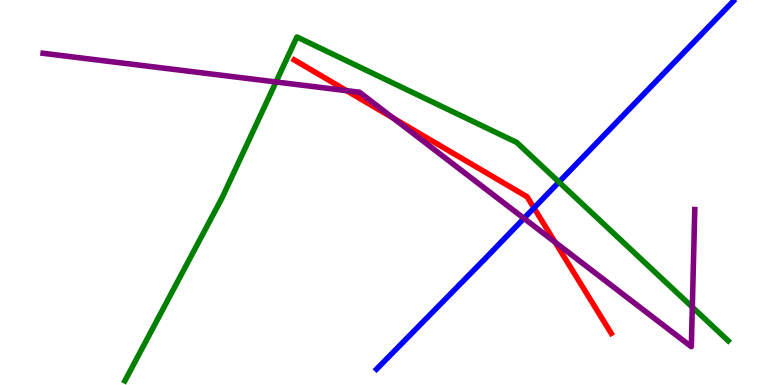[{'lines': ['blue', 'red'], 'intersections': [{'x': 6.89, 'y': 4.6}]}, {'lines': ['green', 'red'], 'intersections': []}, {'lines': ['purple', 'red'], 'intersections': [{'x': 4.47, 'y': 7.65}, {'x': 5.07, 'y': 6.93}, {'x': 7.16, 'y': 3.71}]}, {'lines': ['blue', 'green'], 'intersections': [{'x': 7.21, 'y': 5.27}]}, {'lines': ['blue', 'purple'], 'intersections': [{'x': 6.76, 'y': 4.33}]}, {'lines': ['green', 'purple'], 'intersections': [{'x': 3.56, 'y': 7.87}, {'x': 8.93, 'y': 2.02}]}]